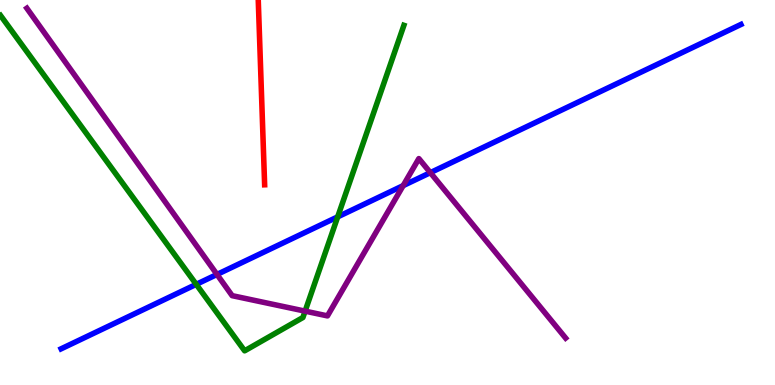[{'lines': ['blue', 'red'], 'intersections': []}, {'lines': ['green', 'red'], 'intersections': []}, {'lines': ['purple', 'red'], 'intersections': []}, {'lines': ['blue', 'green'], 'intersections': [{'x': 2.53, 'y': 2.61}, {'x': 4.36, 'y': 4.37}]}, {'lines': ['blue', 'purple'], 'intersections': [{'x': 2.8, 'y': 2.87}, {'x': 5.2, 'y': 5.18}, {'x': 5.55, 'y': 5.52}]}, {'lines': ['green', 'purple'], 'intersections': [{'x': 3.94, 'y': 1.92}]}]